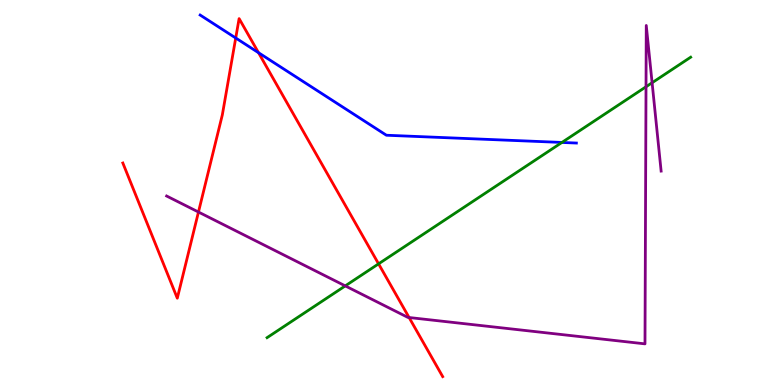[{'lines': ['blue', 'red'], 'intersections': [{'x': 3.04, 'y': 9.01}, {'x': 3.34, 'y': 8.63}]}, {'lines': ['green', 'red'], 'intersections': [{'x': 4.88, 'y': 3.15}]}, {'lines': ['purple', 'red'], 'intersections': [{'x': 2.56, 'y': 4.49}, {'x': 5.28, 'y': 1.75}]}, {'lines': ['blue', 'green'], 'intersections': [{'x': 7.25, 'y': 6.3}]}, {'lines': ['blue', 'purple'], 'intersections': []}, {'lines': ['green', 'purple'], 'intersections': [{'x': 4.45, 'y': 2.57}, {'x': 8.34, 'y': 7.75}, {'x': 8.41, 'y': 7.85}]}]